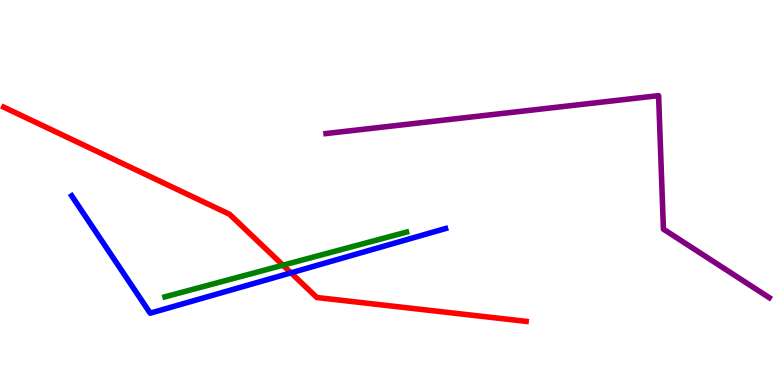[{'lines': ['blue', 'red'], 'intersections': [{'x': 3.75, 'y': 2.91}]}, {'lines': ['green', 'red'], 'intersections': [{'x': 3.65, 'y': 3.11}]}, {'lines': ['purple', 'red'], 'intersections': []}, {'lines': ['blue', 'green'], 'intersections': []}, {'lines': ['blue', 'purple'], 'intersections': []}, {'lines': ['green', 'purple'], 'intersections': []}]